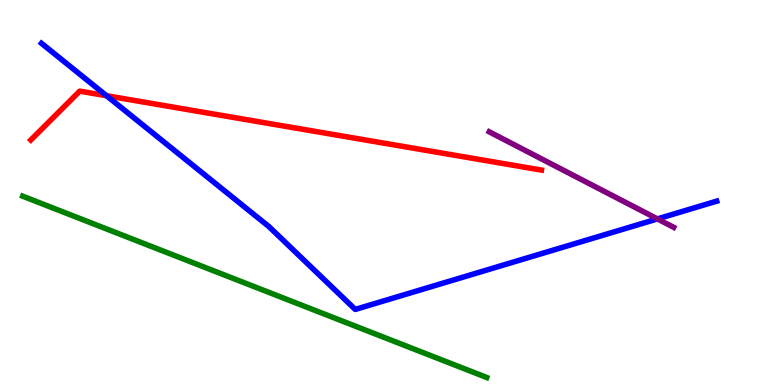[{'lines': ['blue', 'red'], 'intersections': [{'x': 1.37, 'y': 7.51}]}, {'lines': ['green', 'red'], 'intersections': []}, {'lines': ['purple', 'red'], 'intersections': []}, {'lines': ['blue', 'green'], 'intersections': []}, {'lines': ['blue', 'purple'], 'intersections': [{'x': 8.48, 'y': 4.31}]}, {'lines': ['green', 'purple'], 'intersections': []}]